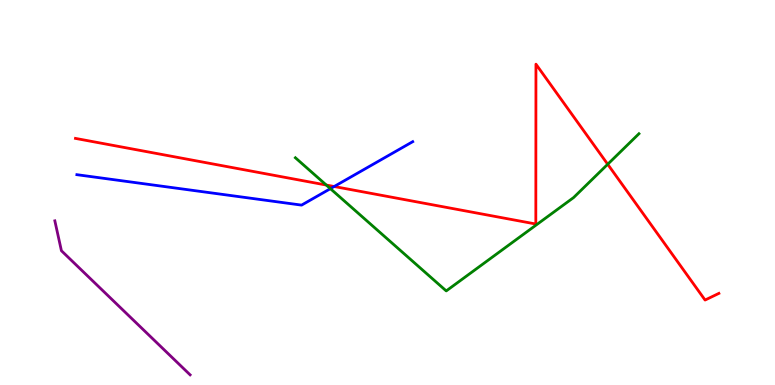[{'lines': ['blue', 'red'], 'intersections': [{'x': 4.31, 'y': 5.16}]}, {'lines': ['green', 'red'], 'intersections': [{'x': 4.21, 'y': 5.19}, {'x': 7.84, 'y': 5.73}]}, {'lines': ['purple', 'red'], 'intersections': []}, {'lines': ['blue', 'green'], 'intersections': [{'x': 4.26, 'y': 5.1}]}, {'lines': ['blue', 'purple'], 'intersections': []}, {'lines': ['green', 'purple'], 'intersections': []}]